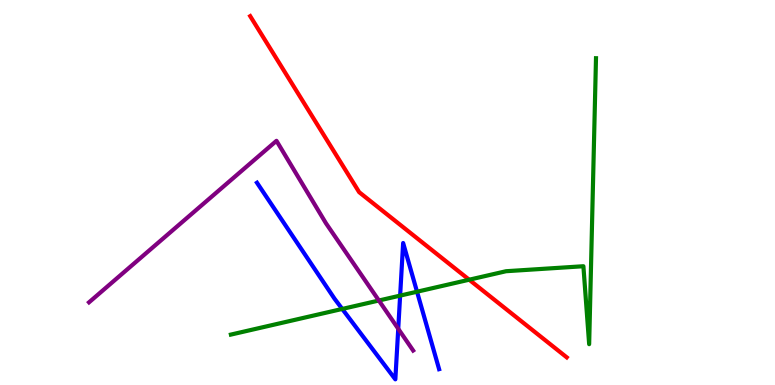[{'lines': ['blue', 'red'], 'intersections': []}, {'lines': ['green', 'red'], 'intersections': [{'x': 6.05, 'y': 2.73}]}, {'lines': ['purple', 'red'], 'intersections': []}, {'lines': ['blue', 'green'], 'intersections': [{'x': 4.42, 'y': 1.98}, {'x': 5.16, 'y': 2.32}, {'x': 5.38, 'y': 2.42}]}, {'lines': ['blue', 'purple'], 'intersections': [{'x': 5.14, 'y': 1.46}]}, {'lines': ['green', 'purple'], 'intersections': [{'x': 4.89, 'y': 2.19}]}]